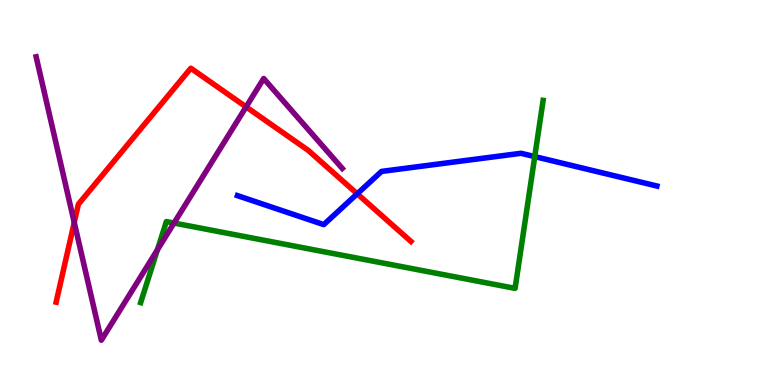[{'lines': ['blue', 'red'], 'intersections': [{'x': 4.61, 'y': 4.97}]}, {'lines': ['green', 'red'], 'intersections': []}, {'lines': ['purple', 'red'], 'intersections': [{'x': 0.958, 'y': 4.22}, {'x': 3.18, 'y': 7.22}]}, {'lines': ['blue', 'green'], 'intersections': [{'x': 6.9, 'y': 5.93}]}, {'lines': ['blue', 'purple'], 'intersections': []}, {'lines': ['green', 'purple'], 'intersections': [{'x': 2.03, 'y': 3.51}, {'x': 2.25, 'y': 4.21}]}]